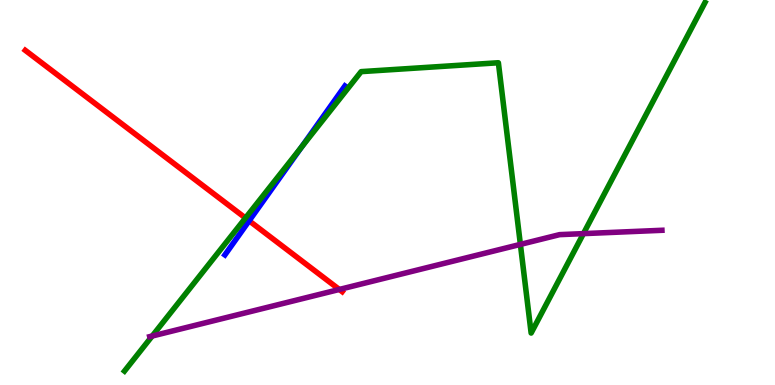[{'lines': ['blue', 'red'], 'intersections': [{'x': 3.21, 'y': 4.27}]}, {'lines': ['green', 'red'], 'intersections': [{'x': 3.17, 'y': 4.34}]}, {'lines': ['purple', 'red'], 'intersections': [{'x': 4.38, 'y': 2.48}]}, {'lines': ['blue', 'green'], 'intersections': [{'x': 3.89, 'y': 6.18}]}, {'lines': ['blue', 'purple'], 'intersections': []}, {'lines': ['green', 'purple'], 'intersections': [{'x': 1.96, 'y': 1.27}, {'x': 6.71, 'y': 3.65}, {'x': 7.53, 'y': 3.93}]}]